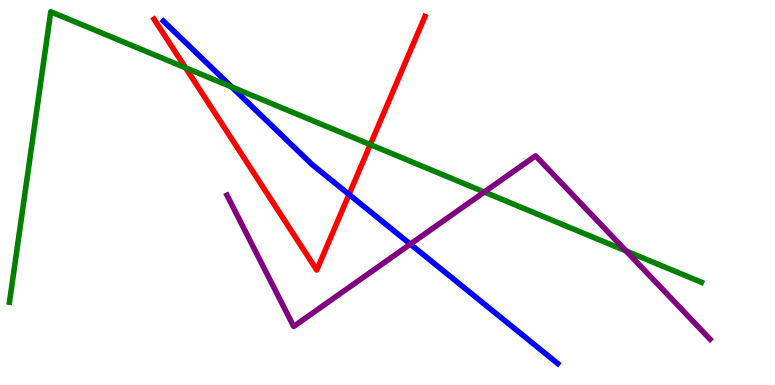[{'lines': ['blue', 'red'], 'intersections': [{'x': 4.5, 'y': 4.95}]}, {'lines': ['green', 'red'], 'intersections': [{'x': 2.39, 'y': 8.24}, {'x': 4.78, 'y': 6.24}]}, {'lines': ['purple', 'red'], 'intersections': []}, {'lines': ['blue', 'green'], 'intersections': [{'x': 2.99, 'y': 7.74}]}, {'lines': ['blue', 'purple'], 'intersections': [{'x': 5.3, 'y': 3.66}]}, {'lines': ['green', 'purple'], 'intersections': [{'x': 6.25, 'y': 5.01}, {'x': 8.08, 'y': 3.48}]}]